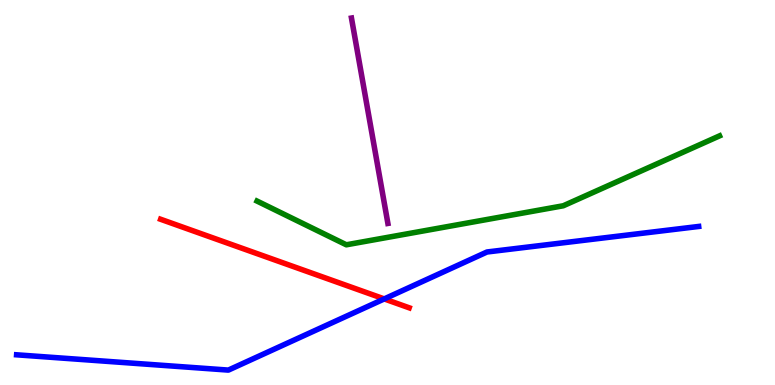[{'lines': ['blue', 'red'], 'intersections': [{'x': 4.96, 'y': 2.24}]}, {'lines': ['green', 'red'], 'intersections': []}, {'lines': ['purple', 'red'], 'intersections': []}, {'lines': ['blue', 'green'], 'intersections': []}, {'lines': ['blue', 'purple'], 'intersections': []}, {'lines': ['green', 'purple'], 'intersections': []}]